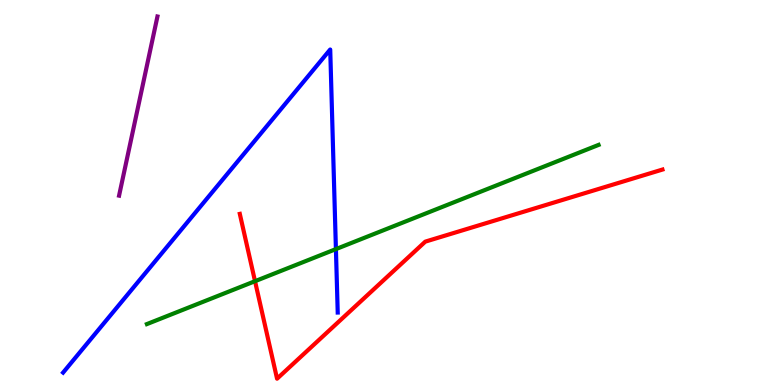[{'lines': ['blue', 'red'], 'intersections': []}, {'lines': ['green', 'red'], 'intersections': [{'x': 3.29, 'y': 2.7}]}, {'lines': ['purple', 'red'], 'intersections': []}, {'lines': ['blue', 'green'], 'intersections': [{'x': 4.33, 'y': 3.53}]}, {'lines': ['blue', 'purple'], 'intersections': []}, {'lines': ['green', 'purple'], 'intersections': []}]